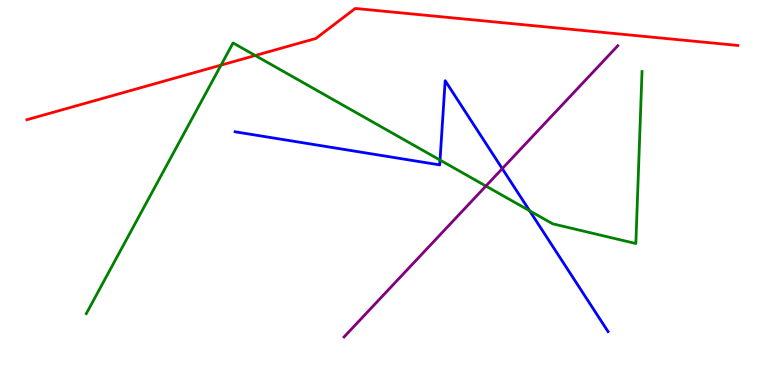[{'lines': ['blue', 'red'], 'intersections': []}, {'lines': ['green', 'red'], 'intersections': [{'x': 2.85, 'y': 8.31}, {'x': 3.29, 'y': 8.56}]}, {'lines': ['purple', 'red'], 'intersections': []}, {'lines': ['blue', 'green'], 'intersections': [{'x': 5.68, 'y': 5.84}, {'x': 6.83, 'y': 4.53}]}, {'lines': ['blue', 'purple'], 'intersections': [{'x': 6.48, 'y': 5.62}]}, {'lines': ['green', 'purple'], 'intersections': [{'x': 6.27, 'y': 5.17}]}]